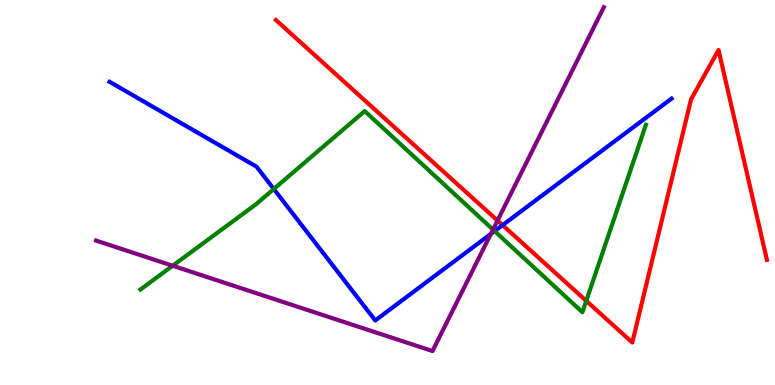[{'lines': ['blue', 'red'], 'intersections': [{'x': 6.48, 'y': 4.15}]}, {'lines': ['green', 'red'], 'intersections': [{'x': 7.56, 'y': 2.19}]}, {'lines': ['purple', 'red'], 'intersections': [{'x': 6.42, 'y': 4.27}]}, {'lines': ['blue', 'green'], 'intersections': [{'x': 3.53, 'y': 5.09}, {'x': 6.38, 'y': 4.0}]}, {'lines': ['blue', 'purple'], 'intersections': [{'x': 6.33, 'y': 3.92}]}, {'lines': ['green', 'purple'], 'intersections': [{'x': 2.23, 'y': 3.1}, {'x': 6.36, 'y': 4.04}]}]